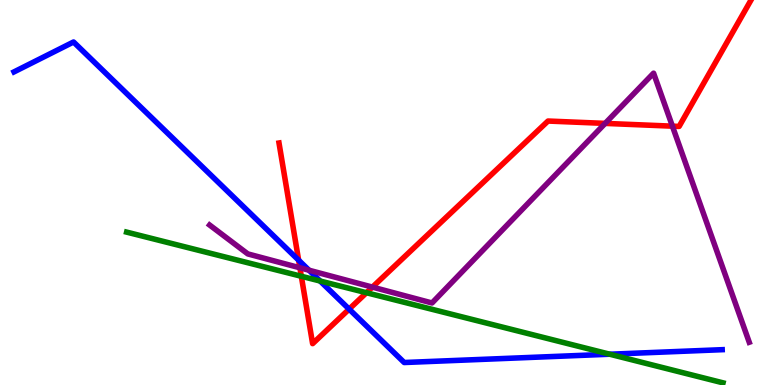[{'lines': ['blue', 'red'], 'intersections': [{'x': 3.85, 'y': 3.24}, {'x': 4.5, 'y': 1.97}]}, {'lines': ['green', 'red'], 'intersections': [{'x': 3.89, 'y': 2.82}, {'x': 4.73, 'y': 2.4}]}, {'lines': ['purple', 'red'], 'intersections': [{'x': 3.87, 'y': 3.04}, {'x': 4.81, 'y': 2.54}, {'x': 7.81, 'y': 6.79}, {'x': 8.68, 'y': 6.72}]}, {'lines': ['blue', 'green'], 'intersections': [{'x': 4.13, 'y': 2.7}, {'x': 7.87, 'y': 0.799}]}, {'lines': ['blue', 'purple'], 'intersections': [{'x': 3.99, 'y': 2.98}]}, {'lines': ['green', 'purple'], 'intersections': []}]